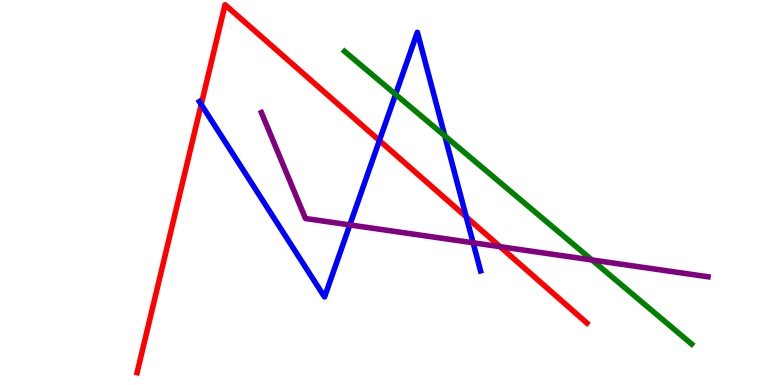[{'lines': ['blue', 'red'], 'intersections': [{'x': 2.6, 'y': 7.29}, {'x': 4.9, 'y': 6.35}, {'x': 6.02, 'y': 4.37}]}, {'lines': ['green', 'red'], 'intersections': []}, {'lines': ['purple', 'red'], 'intersections': [{'x': 6.45, 'y': 3.59}]}, {'lines': ['blue', 'green'], 'intersections': [{'x': 5.1, 'y': 7.55}, {'x': 5.74, 'y': 6.47}]}, {'lines': ['blue', 'purple'], 'intersections': [{'x': 4.51, 'y': 4.16}, {'x': 6.1, 'y': 3.69}]}, {'lines': ['green', 'purple'], 'intersections': [{'x': 7.64, 'y': 3.25}]}]